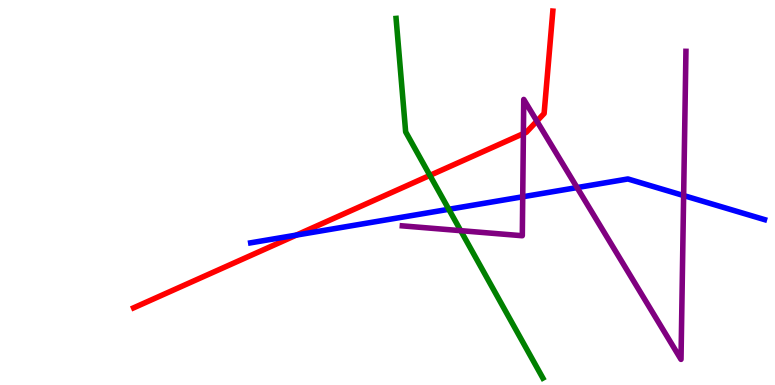[{'lines': ['blue', 'red'], 'intersections': [{'x': 3.82, 'y': 3.89}]}, {'lines': ['green', 'red'], 'intersections': [{'x': 5.55, 'y': 5.44}]}, {'lines': ['purple', 'red'], 'intersections': [{'x': 6.75, 'y': 6.53}, {'x': 6.93, 'y': 6.85}]}, {'lines': ['blue', 'green'], 'intersections': [{'x': 5.79, 'y': 4.56}]}, {'lines': ['blue', 'purple'], 'intersections': [{'x': 6.74, 'y': 4.89}, {'x': 7.45, 'y': 5.13}, {'x': 8.82, 'y': 4.92}]}, {'lines': ['green', 'purple'], 'intersections': [{'x': 5.94, 'y': 4.01}]}]